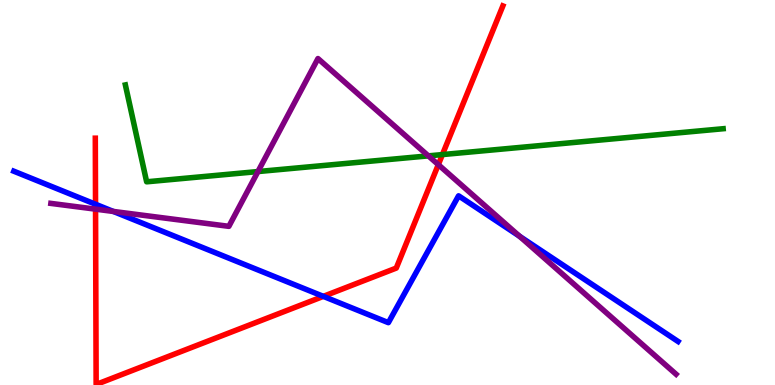[{'lines': ['blue', 'red'], 'intersections': [{'x': 1.23, 'y': 4.69}, {'x': 4.17, 'y': 2.3}]}, {'lines': ['green', 'red'], 'intersections': [{'x': 5.71, 'y': 5.99}]}, {'lines': ['purple', 'red'], 'intersections': [{'x': 1.23, 'y': 4.57}, {'x': 5.66, 'y': 5.72}]}, {'lines': ['blue', 'green'], 'intersections': []}, {'lines': ['blue', 'purple'], 'intersections': [{'x': 1.46, 'y': 4.51}, {'x': 6.7, 'y': 3.86}]}, {'lines': ['green', 'purple'], 'intersections': [{'x': 3.33, 'y': 5.54}, {'x': 5.53, 'y': 5.95}]}]